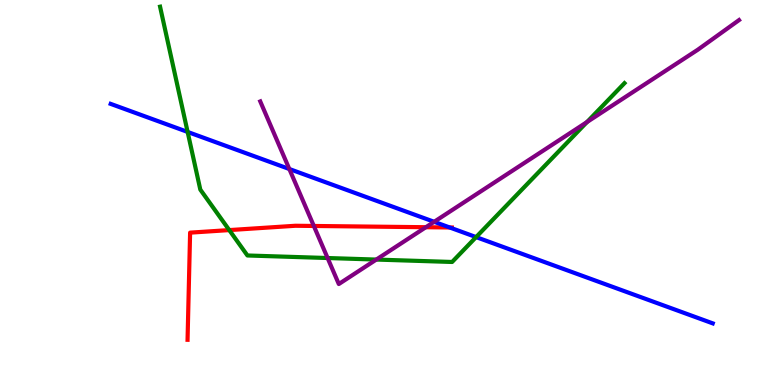[{'lines': ['blue', 'red'], 'intersections': [{'x': 5.8, 'y': 4.09}]}, {'lines': ['green', 'red'], 'intersections': [{'x': 2.96, 'y': 4.02}]}, {'lines': ['purple', 'red'], 'intersections': [{'x': 4.05, 'y': 4.13}, {'x': 5.5, 'y': 4.1}]}, {'lines': ['blue', 'green'], 'intersections': [{'x': 2.42, 'y': 6.57}, {'x': 6.14, 'y': 3.84}]}, {'lines': ['blue', 'purple'], 'intersections': [{'x': 3.73, 'y': 5.61}, {'x': 5.6, 'y': 4.24}]}, {'lines': ['green', 'purple'], 'intersections': [{'x': 4.23, 'y': 3.3}, {'x': 4.86, 'y': 3.26}, {'x': 7.57, 'y': 6.83}]}]